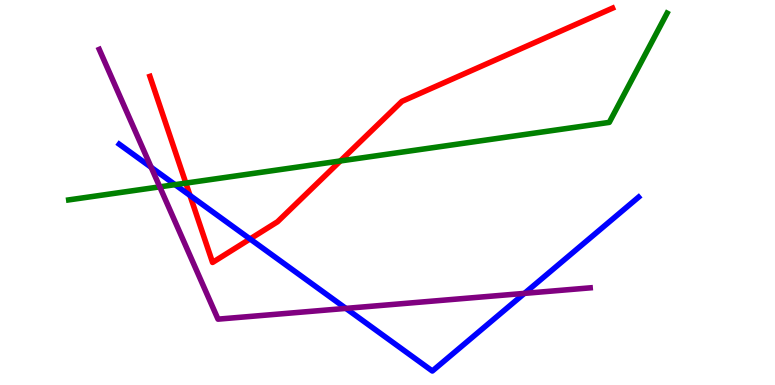[{'lines': ['blue', 'red'], 'intersections': [{'x': 2.45, 'y': 4.92}, {'x': 3.23, 'y': 3.79}]}, {'lines': ['green', 'red'], 'intersections': [{'x': 2.4, 'y': 5.24}, {'x': 4.39, 'y': 5.82}]}, {'lines': ['purple', 'red'], 'intersections': []}, {'lines': ['blue', 'green'], 'intersections': [{'x': 2.26, 'y': 5.2}]}, {'lines': ['blue', 'purple'], 'intersections': [{'x': 1.95, 'y': 5.65}, {'x': 4.46, 'y': 1.99}, {'x': 6.77, 'y': 2.38}]}, {'lines': ['green', 'purple'], 'intersections': [{'x': 2.06, 'y': 5.15}]}]